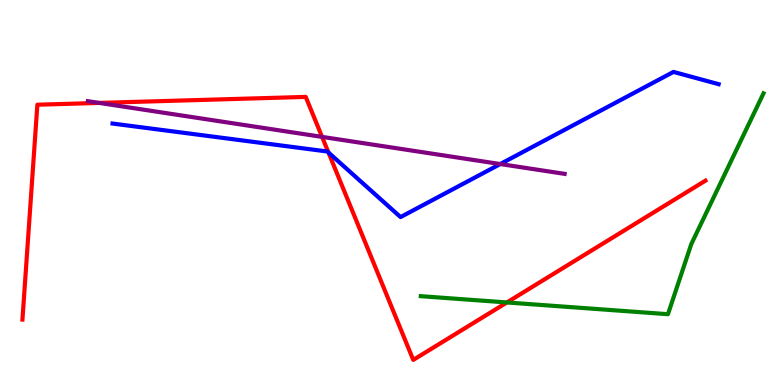[{'lines': ['blue', 'red'], 'intersections': [{'x': 4.24, 'y': 6.04}]}, {'lines': ['green', 'red'], 'intersections': [{'x': 6.54, 'y': 2.14}]}, {'lines': ['purple', 'red'], 'intersections': [{'x': 1.28, 'y': 7.33}, {'x': 4.16, 'y': 6.44}]}, {'lines': ['blue', 'green'], 'intersections': []}, {'lines': ['blue', 'purple'], 'intersections': [{'x': 6.45, 'y': 5.74}]}, {'lines': ['green', 'purple'], 'intersections': []}]